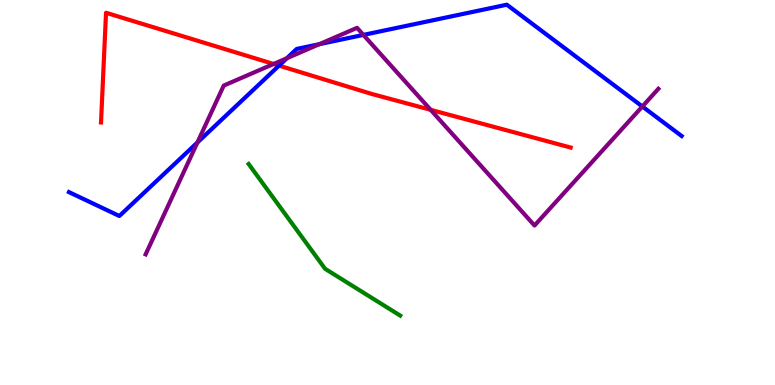[{'lines': ['blue', 'red'], 'intersections': [{'x': 3.6, 'y': 8.3}]}, {'lines': ['green', 'red'], 'intersections': []}, {'lines': ['purple', 'red'], 'intersections': [{'x': 3.53, 'y': 8.34}, {'x': 5.56, 'y': 7.15}]}, {'lines': ['blue', 'green'], 'intersections': []}, {'lines': ['blue', 'purple'], 'intersections': [{'x': 2.55, 'y': 6.3}, {'x': 3.7, 'y': 8.49}, {'x': 4.12, 'y': 8.85}, {'x': 4.69, 'y': 9.09}, {'x': 8.29, 'y': 7.23}]}, {'lines': ['green', 'purple'], 'intersections': []}]